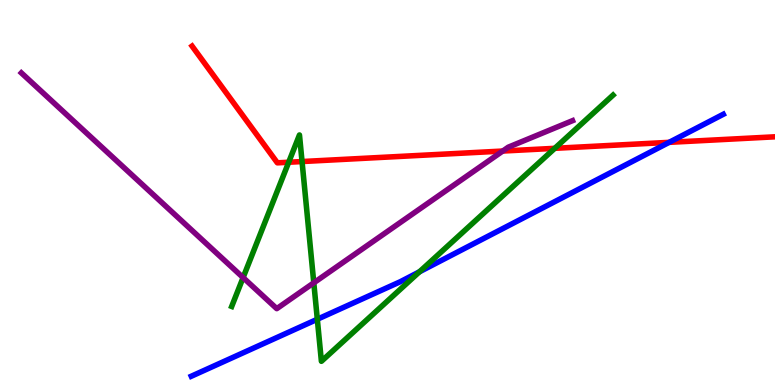[{'lines': ['blue', 'red'], 'intersections': [{'x': 8.63, 'y': 6.3}]}, {'lines': ['green', 'red'], 'intersections': [{'x': 3.72, 'y': 5.79}, {'x': 3.9, 'y': 5.8}, {'x': 7.16, 'y': 6.15}]}, {'lines': ['purple', 'red'], 'intersections': [{'x': 6.49, 'y': 6.08}]}, {'lines': ['blue', 'green'], 'intersections': [{'x': 4.09, 'y': 1.71}, {'x': 5.41, 'y': 2.94}]}, {'lines': ['blue', 'purple'], 'intersections': []}, {'lines': ['green', 'purple'], 'intersections': [{'x': 3.14, 'y': 2.79}, {'x': 4.05, 'y': 2.65}]}]